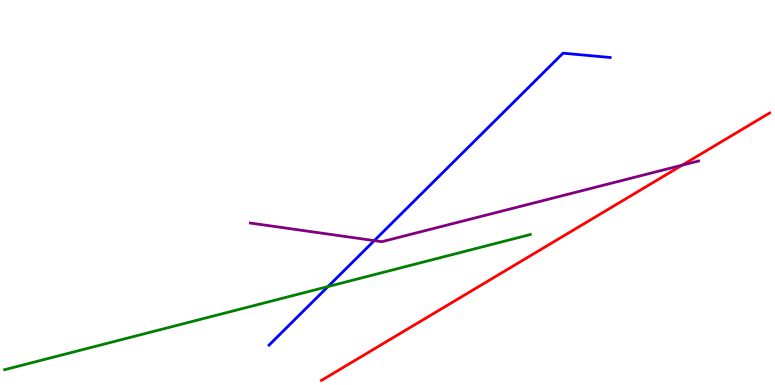[{'lines': ['blue', 'red'], 'intersections': []}, {'lines': ['green', 'red'], 'intersections': []}, {'lines': ['purple', 'red'], 'intersections': [{'x': 8.8, 'y': 5.71}]}, {'lines': ['blue', 'green'], 'intersections': [{'x': 4.23, 'y': 2.56}]}, {'lines': ['blue', 'purple'], 'intersections': [{'x': 4.83, 'y': 3.75}]}, {'lines': ['green', 'purple'], 'intersections': []}]